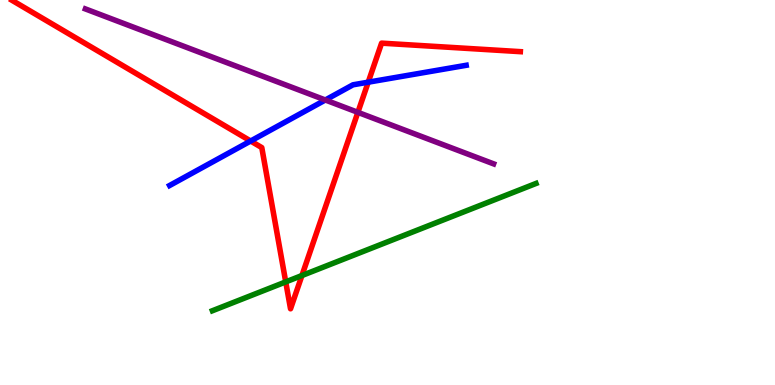[{'lines': ['blue', 'red'], 'intersections': [{'x': 3.23, 'y': 6.34}, {'x': 4.75, 'y': 7.87}]}, {'lines': ['green', 'red'], 'intersections': [{'x': 3.69, 'y': 2.68}, {'x': 3.9, 'y': 2.84}]}, {'lines': ['purple', 'red'], 'intersections': [{'x': 4.62, 'y': 7.08}]}, {'lines': ['blue', 'green'], 'intersections': []}, {'lines': ['blue', 'purple'], 'intersections': [{'x': 4.2, 'y': 7.4}]}, {'lines': ['green', 'purple'], 'intersections': []}]